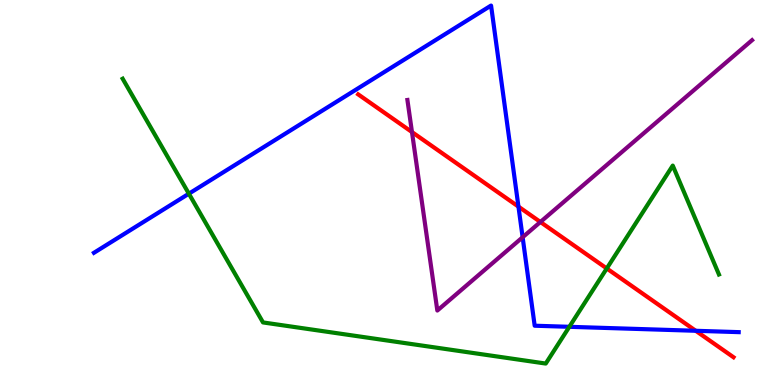[{'lines': ['blue', 'red'], 'intersections': [{'x': 6.69, 'y': 4.63}, {'x': 8.98, 'y': 1.41}]}, {'lines': ['green', 'red'], 'intersections': [{'x': 7.83, 'y': 3.03}]}, {'lines': ['purple', 'red'], 'intersections': [{'x': 5.32, 'y': 6.57}, {'x': 6.97, 'y': 4.23}]}, {'lines': ['blue', 'green'], 'intersections': [{'x': 2.44, 'y': 4.97}, {'x': 7.35, 'y': 1.51}]}, {'lines': ['blue', 'purple'], 'intersections': [{'x': 6.74, 'y': 3.84}]}, {'lines': ['green', 'purple'], 'intersections': []}]